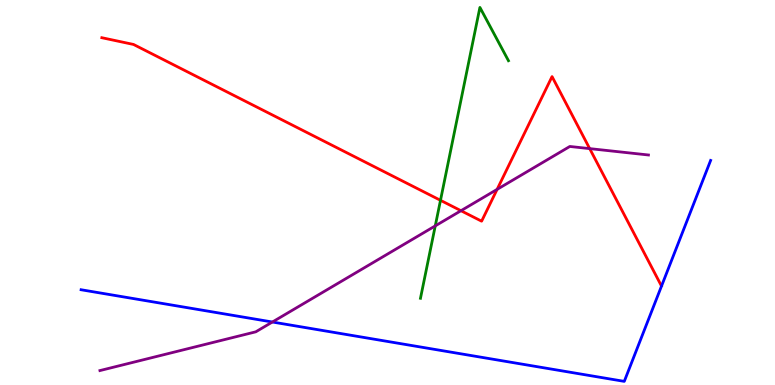[{'lines': ['blue', 'red'], 'intersections': []}, {'lines': ['green', 'red'], 'intersections': [{'x': 5.68, 'y': 4.8}]}, {'lines': ['purple', 'red'], 'intersections': [{'x': 5.95, 'y': 4.53}, {'x': 6.41, 'y': 5.08}, {'x': 7.61, 'y': 6.14}]}, {'lines': ['blue', 'green'], 'intersections': []}, {'lines': ['blue', 'purple'], 'intersections': [{'x': 3.51, 'y': 1.64}]}, {'lines': ['green', 'purple'], 'intersections': [{'x': 5.62, 'y': 4.13}]}]